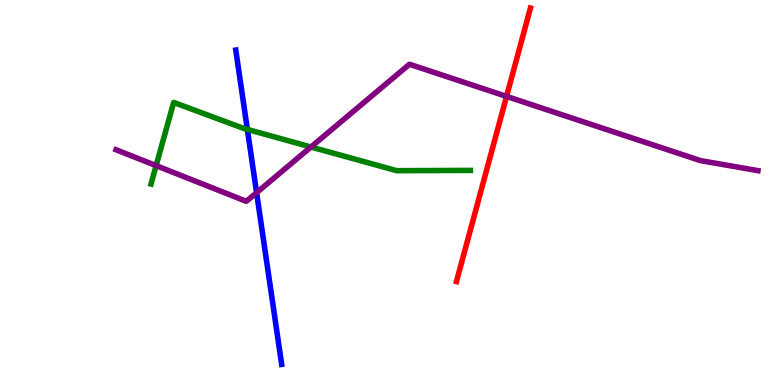[{'lines': ['blue', 'red'], 'intersections': []}, {'lines': ['green', 'red'], 'intersections': []}, {'lines': ['purple', 'red'], 'intersections': [{'x': 6.54, 'y': 7.5}]}, {'lines': ['blue', 'green'], 'intersections': [{'x': 3.19, 'y': 6.64}]}, {'lines': ['blue', 'purple'], 'intersections': [{'x': 3.31, 'y': 5.0}]}, {'lines': ['green', 'purple'], 'intersections': [{'x': 2.01, 'y': 5.7}, {'x': 4.01, 'y': 6.18}]}]